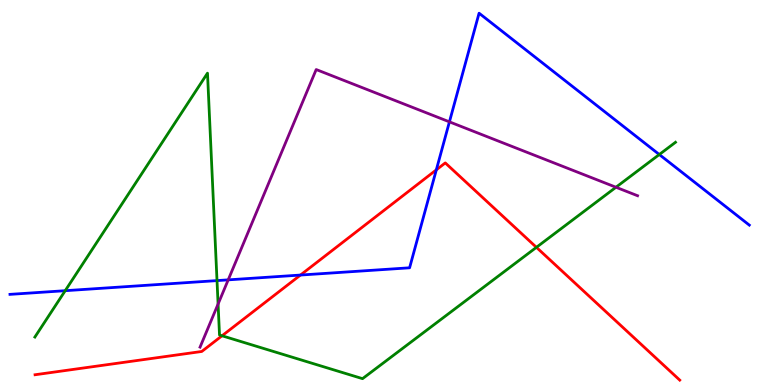[{'lines': ['blue', 'red'], 'intersections': [{'x': 3.88, 'y': 2.86}, {'x': 5.63, 'y': 5.59}]}, {'lines': ['green', 'red'], 'intersections': [{'x': 2.86, 'y': 1.28}, {'x': 6.92, 'y': 3.58}]}, {'lines': ['purple', 'red'], 'intersections': []}, {'lines': ['blue', 'green'], 'intersections': [{'x': 0.841, 'y': 2.45}, {'x': 2.8, 'y': 2.71}, {'x': 8.51, 'y': 5.99}]}, {'lines': ['blue', 'purple'], 'intersections': [{'x': 2.94, 'y': 2.73}, {'x': 5.8, 'y': 6.83}]}, {'lines': ['green', 'purple'], 'intersections': [{'x': 2.81, 'y': 2.1}, {'x': 7.95, 'y': 5.14}]}]